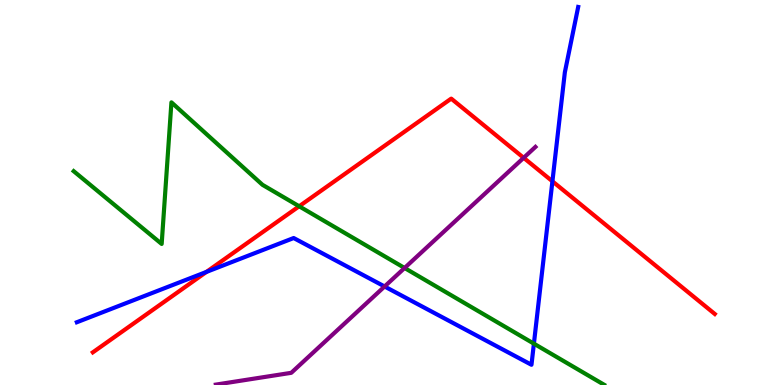[{'lines': ['blue', 'red'], 'intersections': [{'x': 2.66, 'y': 2.94}, {'x': 7.13, 'y': 5.29}]}, {'lines': ['green', 'red'], 'intersections': [{'x': 3.86, 'y': 4.64}]}, {'lines': ['purple', 'red'], 'intersections': [{'x': 6.76, 'y': 5.9}]}, {'lines': ['blue', 'green'], 'intersections': [{'x': 6.89, 'y': 1.07}]}, {'lines': ['blue', 'purple'], 'intersections': [{'x': 4.96, 'y': 2.56}]}, {'lines': ['green', 'purple'], 'intersections': [{'x': 5.22, 'y': 3.04}]}]